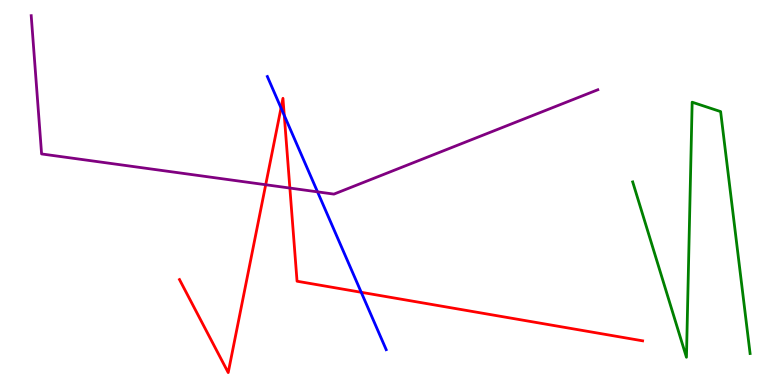[{'lines': ['blue', 'red'], 'intersections': [{'x': 3.63, 'y': 7.2}, {'x': 3.67, 'y': 7.0}, {'x': 4.66, 'y': 2.41}]}, {'lines': ['green', 'red'], 'intersections': []}, {'lines': ['purple', 'red'], 'intersections': [{'x': 3.43, 'y': 5.2}, {'x': 3.74, 'y': 5.12}]}, {'lines': ['blue', 'green'], 'intersections': []}, {'lines': ['blue', 'purple'], 'intersections': [{'x': 4.1, 'y': 5.02}]}, {'lines': ['green', 'purple'], 'intersections': []}]